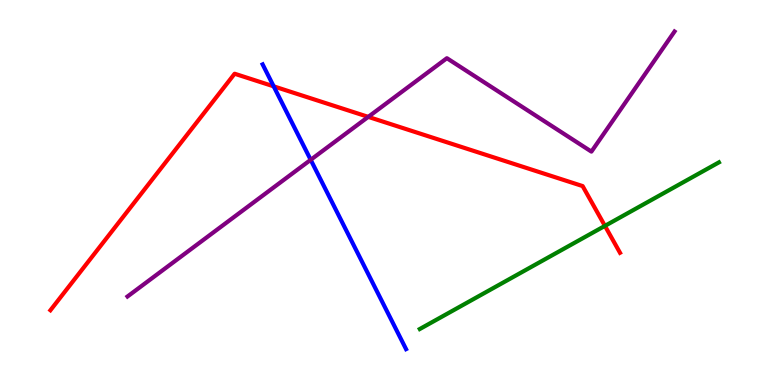[{'lines': ['blue', 'red'], 'intersections': [{'x': 3.53, 'y': 7.76}]}, {'lines': ['green', 'red'], 'intersections': [{'x': 7.81, 'y': 4.13}]}, {'lines': ['purple', 'red'], 'intersections': [{'x': 4.75, 'y': 6.96}]}, {'lines': ['blue', 'green'], 'intersections': []}, {'lines': ['blue', 'purple'], 'intersections': [{'x': 4.01, 'y': 5.85}]}, {'lines': ['green', 'purple'], 'intersections': []}]